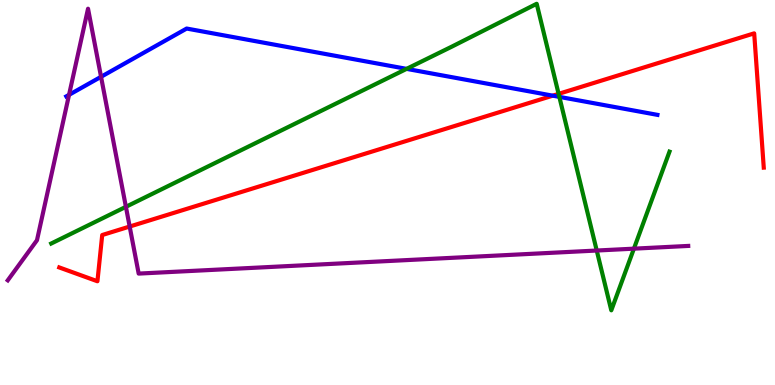[{'lines': ['blue', 'red'], 'intersections': [{'x': 7.13, 'y': 7.52}]}, {'lines': ['green', 'red'], 'intersections': [{'x': 7.21, 'y': 7.56}]}, {'lines': ['purple', 'red'], 'intersections': [{'x': 1.67, 'y': 4.12}]}, {'lines': ['blue', 'green'], 'intersections': [{'x': 5.25, 'y': 8.21}, {'x': 7.22, 'y': 7.48}]}, {'lines': ['blue', 'purple'], 'intersections': [{'x': 0.891, 'y': 7.54}, {'x': 1.3, 'y': 8.01}]}, {'lines': ['green', 'purple'], 'intersections': [{'x': 1.62, 'y': 4.63}, {'x': 7.7, 'y': 3.49}, {'x': 8.18, 'y': 3.54}]}]